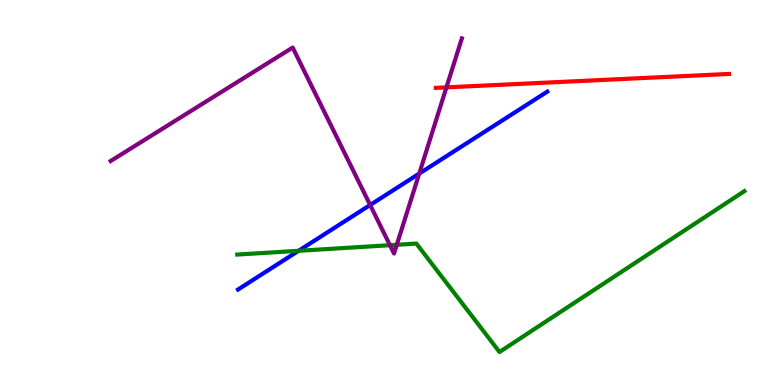[{'lines': ['blue', 'red'], 'intersections': []}, {'lines': ['green', 'red'], 'intersections': []}, {'lines': ['purple', 'red'], 'intersections': [{'x': 5.76, 'y': 7.73}]}, {'lines': ['blue', 'green'], 'intersections': [{'x': 3.85, 'y': 3.49}]}, {'lines': ['blue', 'purple'], 'intersections': [{'x': 4.78, 'y': 4.68}, {'x': 5.41, 'y': 5.49}]}, {'lines': ['green', 'purple'], 'intersections': [{'x': 5.03, 'y': 3.63}, {'x': 5.12, 'y': 3.64}]}]